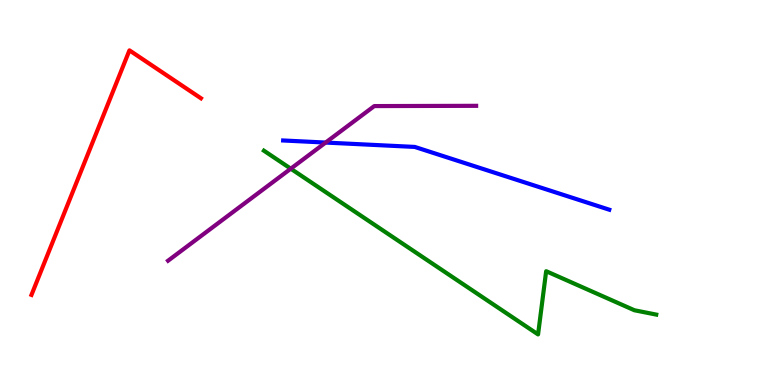[{'lines': ['blue', 'red'], 'intersections': []}, {'lines': ['green', 'red'], 'intersections': []}, {'lines': ['purple', 'red'], 'intersections': []}, {'lines': ['blue', 'green'], 'intersections': []}, {'lines': ['blue', 'purple'], 'intersections': [{'x': 4.2, 'y': 6.3}]}, {'lines': ['green', 'purple'], 'intersections': [{'x': 3.75, 'y': 5.62}]}]